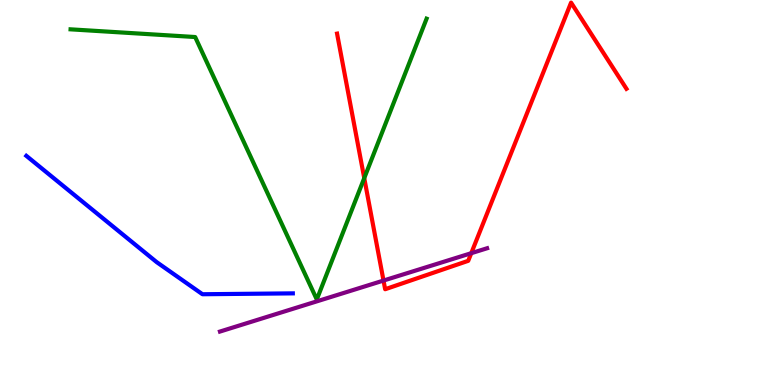[{'lines': ['blue', 'red'], 'intersections': []}, {'lines': ['green', 'red'], 'intersections': [{'x': 4.7, 'y': 5.37}]}, {'lines': ['purple', 'red'], 'intersections': [{'x': 4.95, 'y': 2.71}, {'x': 6.08, 'y': 3.42}]}, {'lines': ['blue', 'green'], 'intersections': []}, {'lines': ['blue', 'purple'], 'intersections': []}, {'lines': ['green', 'purple'], 'intersections': []}]